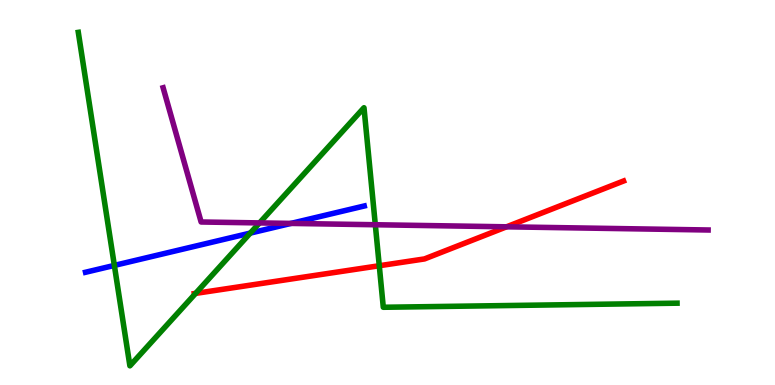[{'lines': ['blue', 'red'], 'intersections': []}, {'lines': ['green', 'red'], 'intersections': [{'x': 2.52, 'y': 2.38}, {'x': 4.89, 'y': 3.1}]}, {'lines': ['purple', 'red'], 'intersections': [{'x': 6.54, 'y': 4.11}]}, {'lines': ['blue', 'green'], 'intersections': [{'x': 1.48, 'y': 3.11}, {'x': 3.23, 'y': 3.95}]}, {'lines': ['blue', 'purple'], 'intersections': [{'x': 3.75, 'y': 4.2}]}, {'lines': ['green', 'purple'], 'intersections': [{'x': 3.35, 'y': 4.21}, {'x': 4.84, 'y': 4.16}]}]